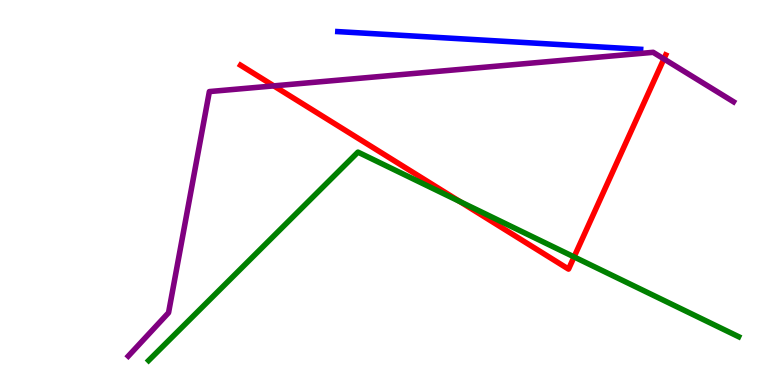[{'lines': ['blue', 'red'], 'intersections': []}, {'lines': ['green', 'red'], 'intersections': [{'x': 5.93, 'y': 4.77}, {'x': 7.41, 'y': 3.33}]}, {'lines': ['purple', 'red'], 'intersections': [{'x': 3.53, 'y': 7.77}, {'x': 8.57, 'y': 8.47}]}, {'lines': ['blue', 'green'], 'intersections': []}, {'lines': ['blue', 'purple'], 'intersections': []}, {'lines': ['green', 'purple'], 'intersections': []}]